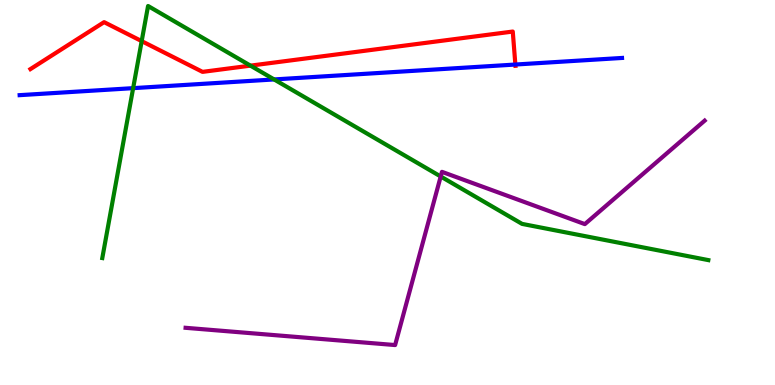[{'lines': ['blue', 'red'], 'intersections': [{'x': 6.65, 'y': 8.32}]}, {'lines': ['green', 'red'], 'intersections': [{'x': 1.83, 'y': 8.93}, {'x': 3.23, 'y': 8.29}]}, {'lines': ['purple', 'red'], 'intersections': []}, {'lines': ['blue', 'green'], 'intersections': [{'x': 1.72, 'y': 7.71}, {'x': 3.54, 'y': 7.94}]}, {'lines': ['blue', 'purple'], 'intersections': []}, {'lines': ['green', 'purple'], 'intersections': [{'x': 5.69, 'y': 5.42}]}]